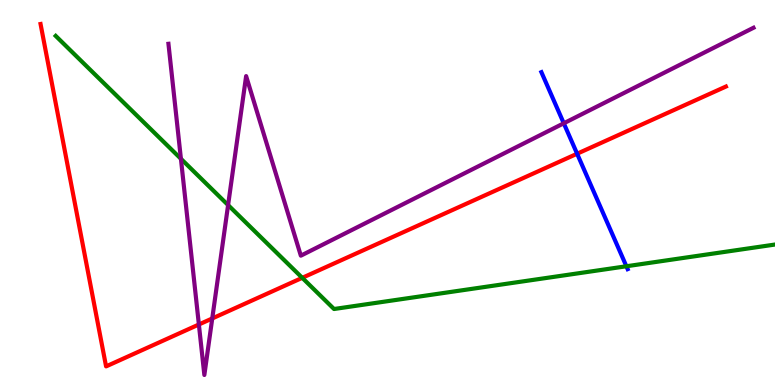[{'lines': ['blue', 'red'], 'intersections': [{'x': 7.45, 'y': 6.01}]}, {'lines': ['green', 'red'], 'intersections': [{'x': 3.9, 'y': 2.78}]}, {'lines': ['purple', 'red'], 'intersections': [{'x': 2.57, 'y': 1.57}, {'x': 2.74, 'y': 1.73}]}, {'lines': ['blue', 'green'], 'intersections': [{'x': 8.08, 'y': 3.08}]}, {'lines': ['blue', 'purple'], 'intersections': [{'x': 7.27, 'y': 6.8}]}, {'lines': ['green', 'purple'], 'intersections': [{'x': 2.33, 'y': 5.88}, {'x': 2.94, 'y': 4.67}]}]